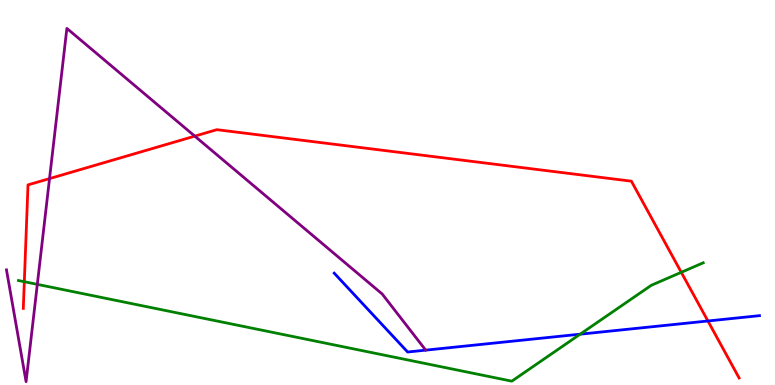[{'lines': ['blue', 'red'], 'intersections': [{'x': 9.13, 'y': 1.66}]}, {'lines': ['green', 'red'], 'intersections': [{'x': 0.314, 'y': 2.68}, {'x': 8.79, 'y': 2.93}]}, {'lines': ['purple', 'red'], 'intersections': [{'x': 0.639, 'y': 5.36}, {'x': 2.51, 'y': 6.46}]}, {'lines': ['blue', 'green'], 'intersections': [{'x': 7.49, 'y': 1.32}]}, {'lines': ['blue', 'purple'], 'intersections': []}, {'lines': ['green', 'purple'], 'intersections': [{'x': 0.481, 'y': 2.61}]}]